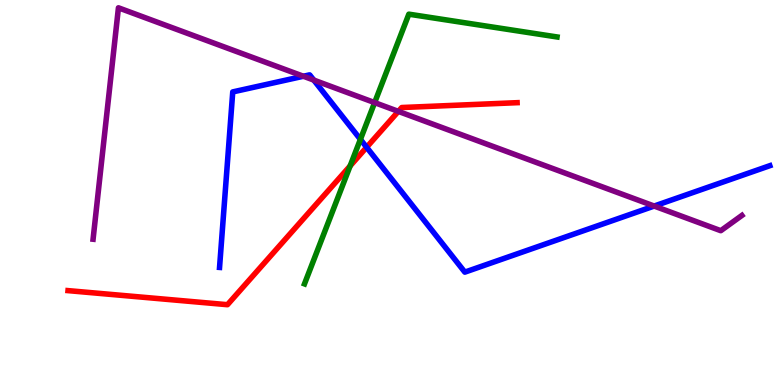[{'lines': ['blue', 'red'], 'intersections': [{'x': 4.73, 'y': 6.17}]}, {'lines': ['green', 'red'], 'intersections': [{'x': 4.52, 'y': 5.69}]}, {'lines': ['purple', 'red'], 'intersections': [{'x': 5.14, 'y': 7.11}]}, {'lines': ['blue', 'green'], 'intersections': [{'x': 4.65, 'y': 6.38}]}, {'lines': ['blue', 'purple'], 'intersections': [{'x': 3.91, 'y': 8.02}, {'x': 4.05, 'y': 7.92}, {'x': 8.44, 'y': 4.65}]}, {'lines': ['green', 'purple'], 'intersections': [{'x': 4.83, 'y': 7.33}]}]